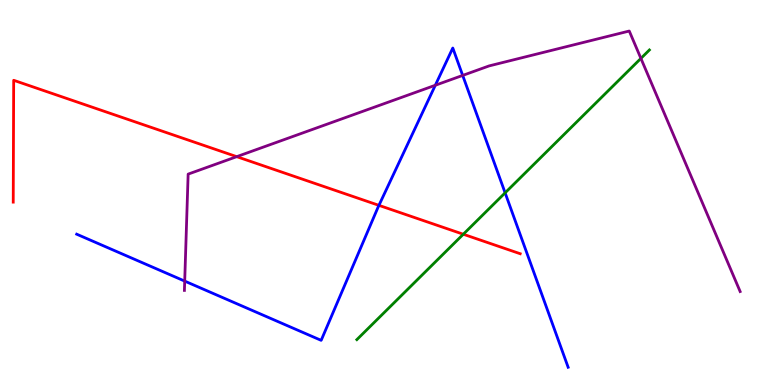[{'lines': ['blue', 'red'], 'intersections': [{'x': 4.89, 'y': 4.67}]}, {'lines': ['green', 'red'], 'intersections': [{'x': 5.98, 'y': 3.92}]}, {'lines': ['purple', 'red'], 'intersections': [{'x': 3.05, 'y': 5.93}]}, {'lines': ['blue', 'green'], 'intersections': [{'x': 6.52, 'y': 4.99}]}, {'lines': ['blue', 'purple'], 'intersections': [{'x': 2.38, 'y': 2.7}, {'x': 5.62, 'y': 7.79}, {'x': 5.97, 'y': 8.04}]}, {'lines': ['green', 'purple'], 'intersections': [{'x': 8.27, 'y': 8.48}]}]